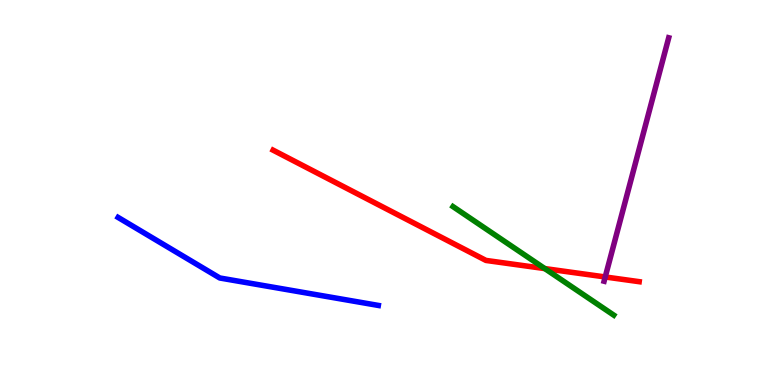[{'lines': ['blue', 'red'], 'intersections': []}, {'lines': ['green', 'red'], 'intersections': [{'x': 7.03, 'y': 3.02}]}, {'lines': ['purple', 'red'], 'intersections': [{'x': 7.81, 'y': 2.81}]}, {'lines': ['blue', 'green'], 'intersections': []}, {'lines': ['blue', 'purple'], 'intersections': []}, {'lines': ['green', 'purple'], 'intersections': []}]